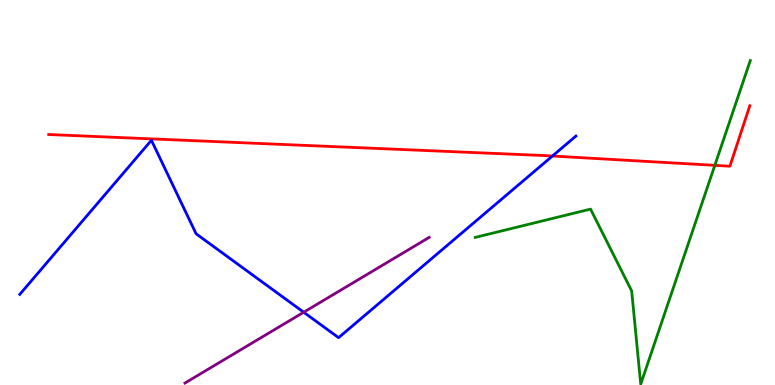[{'lines': ['blue', 'red'], 'intersections': [{'x': 7.13, 'y': 5.95}]}, {'lines': ['green', 'red'], 'intersections': [{'x': 9.22, 'y': 5.71}]}, {'lines': ['purple', 'red'], 'intersections': []}, {'lines': ['blue', 'green'], 'intersections': []}, {'lines': ['blue', 'purple'], 'intersections': [{'x': 3.92, 'y': 1.89}]}, {'lines': ['green', 'purple'], 'intersections': []}]